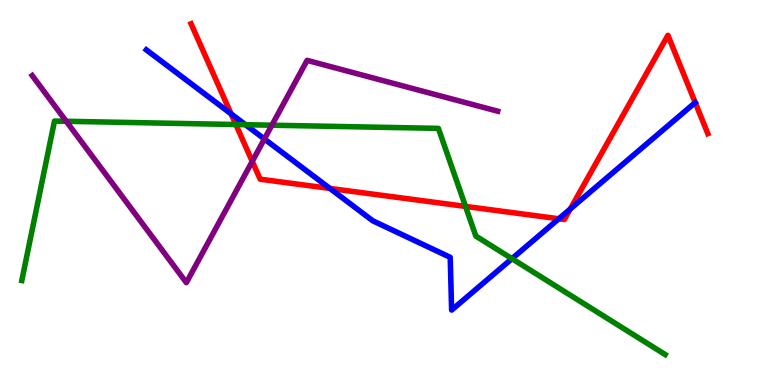[{'lines': ['blue', 'red'], 'intersections': [{'x': 2.98, 'y': 7.04}, {'x': 4.26, 'y': 5.11}, {'x': 7.21, 'y': 4.32}, {'x': 7.36, 'y': 4.57}]}, {'lines': ['green', 'red'], 'intersections': [{'x': 3.04, 'y': 6.77}, {'x': 6.01, 'y': 4.64}]}, {'lines': ['purple', 'red'], 'intersections': [{'x': 3.25, 'y': 5.81}]}, {'lines': ['blue', 'green'], 'intersections': [{'x': 3.17, 'y': 6.76}, {'x': 6.61, 'y': 3.28}]}, {'lines': ['blue', 'purple'], 'intersections': [{'x': 3.41, 'y': 6.39}]}, {'lines': ['green', 'purple'], 'intersections': [{'x': 0.855, 'y': 6.85}, {'x': 3.51, 'y': 6.75}]}]